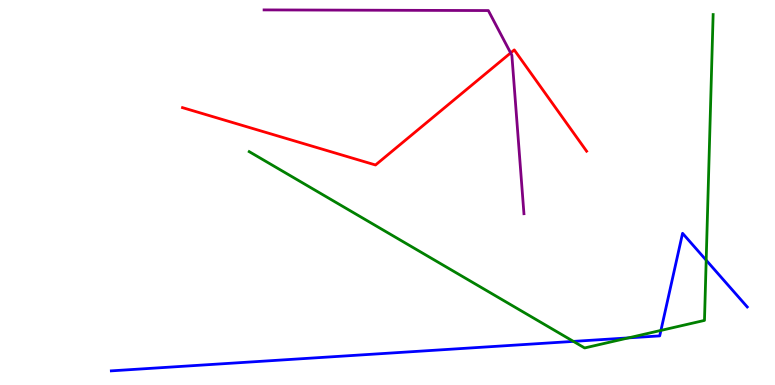[{'lines': ['blue', 'red'], 'intersections': []}, {'lines': ['green', 'red'], 'intersections': []}, {'lines': ['purple', 'red'], 'intersections': [{'x': 6.59, 'y': 8.63}]}, {'lines': ['blue', 'green'], 'intersections': [{'x': 7.4, 'y': 1.13}, {'x': 8.11, 'y': 1.22}, {'x': 8.53, 'y': 1.42}, {'x': 9.11, 'y': 3.24}]}, {'lines': ['blue', 'purple'], 'intersections': []}, {'lines': ['green', 'purple'], 'intersections': []}]